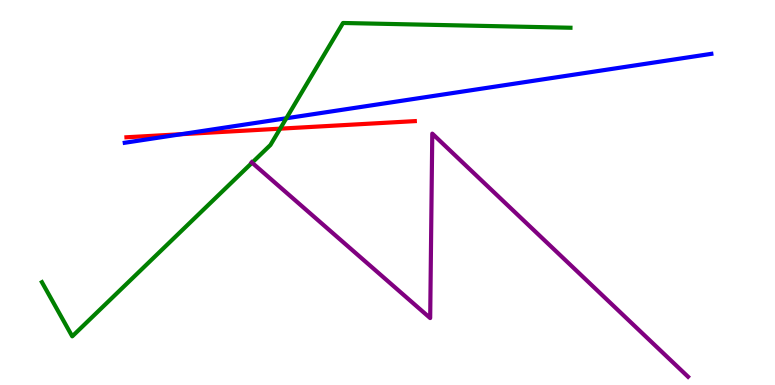[{'lines': ['blue', 'red'], 'intersections': [{'x': 2.34, 'y': 6.51}]}, {'lines': ['green', 'red'], 'intersections': [{'x': 3.61, 'y': 6.66}]}, {'lines': ['purple', 'red'], 'intersections': []}, {'lines': ['blue', 'green'], 'intersections': [{'x': 3.69, 'y': 6.93}]}, {'lines': ['blue', 'purple'], 'intersections': []}, {'lines': ['green', 'purple'], 'intersections': [{'x': 3.25, 'y': 5.77}]}]